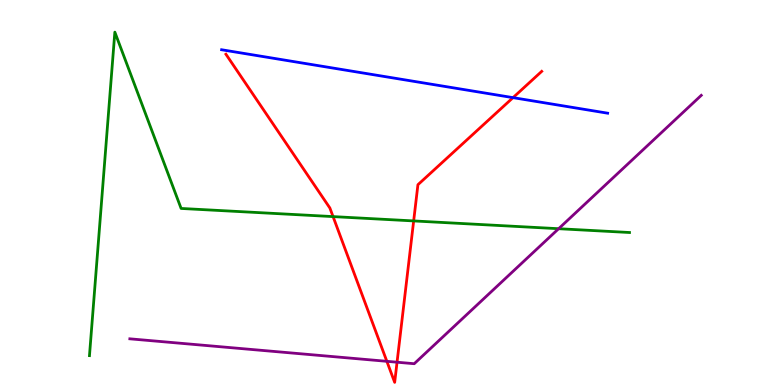[{'lines': ['blue', 'red'], 'intersections': [{'x': 6.62, 'y': 7.46}]}, {'lines': ['green', 'red'], 'intersections': [{'x': 4.3, 'y': 4.37}, {'x': 5.34, 'y': 4.26}]}, {'lines': ['purple', 'red'], 'intersections': [{'x': 4.99, 'y': 0.615}, {'x': 5.12, 'y': 0.592}]}, {'lines': ['blue', 'green'], 'intersections': []}, {'lines': ['blue', 'purple'], 'intersections': []}, {'lines': ['green', 'purple'], 'intersections': [{'x': 7.21, 'y': 4.06}]}]